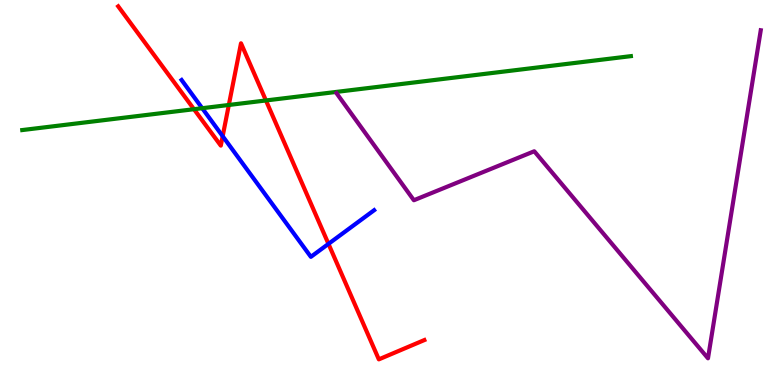[{'lines': ['blue', 'red'], 'intersections': [{'x': 2.87, 'y': 6.46}, {'x': 4.24, 'y': 3.67}]}, {'lines': ['green', 'red'], 'intersections': [{'x': 2.5, 'y': 7.16}, {'x': 2.95, 'y': 7.27}, {'x': 3.43, 'y': 7.39}]}, {'lines': ['purple', 'red'], 'intersections': []}, {'lines': ['blue', 'green'], 'intersections': [{'x': 2.61, 'y': 7.19}]}, {'lines': ['blue', 'purple'], 'intersections': []}, {'lines': ['green', 'purple'], 'intersections': []}]